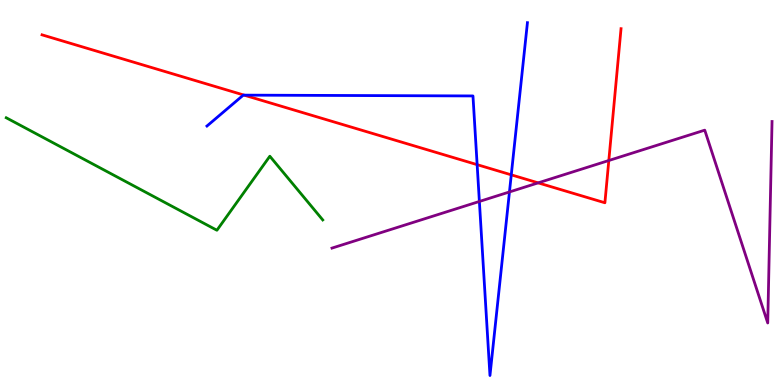[{'lines': ['blue', 'red'], 'intersections': [{'x': 3.15, 'y': 7.53}, {'x': 6.16, 'y': 5.72}, {'x': 6.6, 'y': 5.46}]}, {'lines': ['green', 'red'], 'intersections': []}, {'lines': ['purple', 'red'], 'intersections': [{'x': 6.94, 'y': 5.25}, {'x': 7.86, 'y': 5.83}]}, {'lines': ['blue', 'green'], 'intersections': []}, {'lines': ['blue', 'purple'], 'intersections': [{'x': 6.19, 'y': 4.77}, {'x': 6.57, 'y': 5.01}]}, {'lines': ['green', 'purple'], 'intersections': []}]